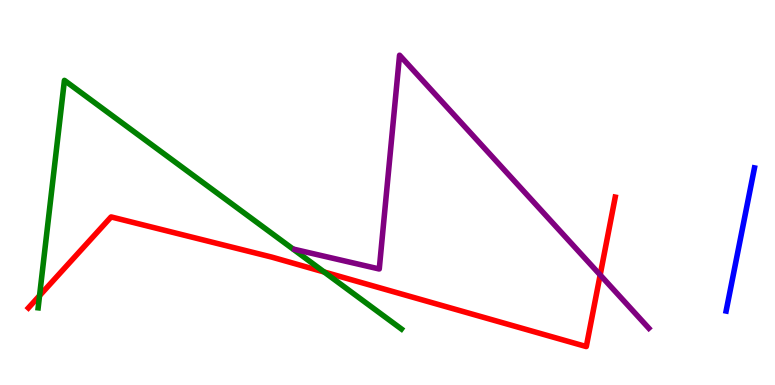[{'lines': ['blue', 'red'], 'intersections': []}, {'lines': ['green', 'red'], 'intersections': [{'x': 0.51, 'y': 2.32}, {'x': 4.18, 'y': 2.93}]}, {'lines': ['purple', 'red'], 'intersections': [{'x': 7.74, 'y': 2.86}]}, {'lines': ['blue', 'green'], 'intersections': []}, {'lines': ['blue', 'purple'], 'intersections': []}, {'lines': ['green', 'purple'], 'intersections': []}]